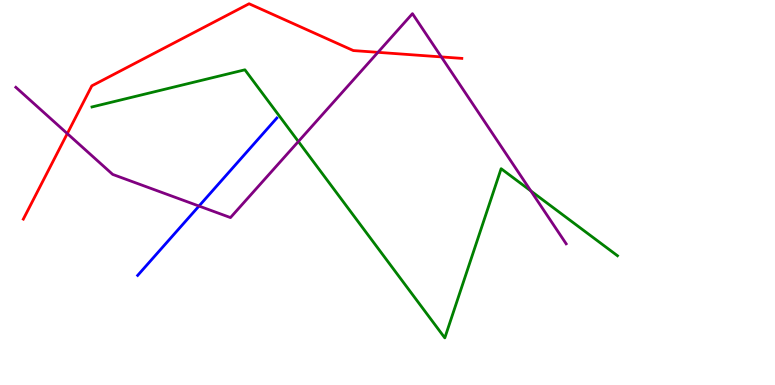[{'lines': ['blue', 'red'], 'intersections': []}, {'lines': ['green', 'red'], 'intersections': []}, {'lines': ['purple', 'red'], 'intersections': [{'x': 0.868, 'y': 6.53}, {'x': 4.88, 'y': 8.64}, {'x': 5.69, 'y': 8.52}]}, {'lines': ['blue', 'green'], 'intersections': []}, {'lines': ['blue', 'purple'], 'intersections': [{'x': 2.57, 'y': 4.65}]}, {'lines': ['green', 'purple'], 'intersections': [{'x': 3.85, 'y': 6.32}, {'x': 6.85, 'y': 5.04}]}]